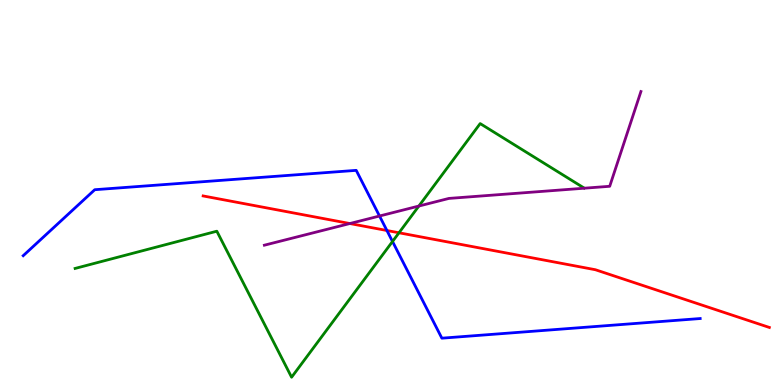[{'lines': ['blue', 'red'], 'intersections': [{'x': 4.99, 'y': 4.01}]}, {'lines': ['green', 'red'], 'intersections': [{'x': 5.15, 'y': 3.95}]}, {'lines': ['purple', 'red'], 'intersections': [{'x': 4.51, 'y': 4.19}]}, {'lines': ['blue', 'green'], 'intersections': [{'x': 5.06, 'y': 3.73}]}, {'lines': ['blue', 'purple'], 'intersections': [{'x': 4.9, 'y': 4.39}]}, {'lines': ['green', 'purple'], 'intersections': [{'x': 5.4, 'y': 4.65}]}]